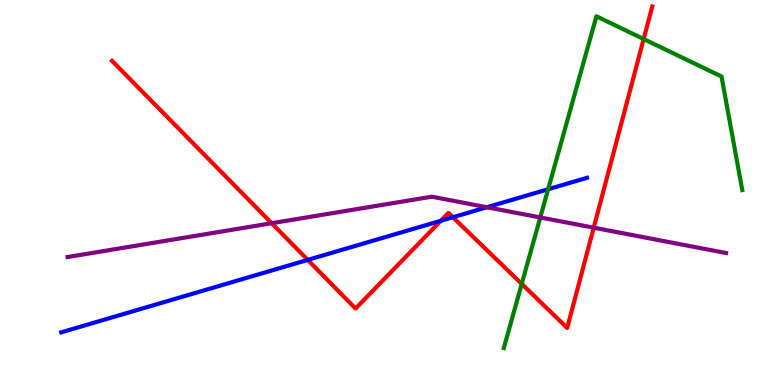[{'lines': ['blue', 'red'], 'intersections': [{'x': 3.97, 'y': 3.25}, {'x': 5.69, 'y': 4.27}, {'x': 5.84, 'y': 4.36}]}, {'lines': ['green', 'red'], 'intersections': [{'x': 6.73, 'y': 2.63}, {'x': 8.31, 'y': 8.99}]}, {'lines': ['purple', 'red'], 'intersections': [{'x': 3.51, 'y': 4.2}, {'x': 7.66, 'y': 4.09}]}, {'lines': ['blue', 'green'], 'intersections': [{'x': 7.07, 'y': 5.08}]}, {'lines': ['blue', 'purple'], 'intersections': [{'x': 6.28, 'y': 4.62}]}, {'lines': ['green', 'purple'], 'intersections': [{'x': 6.97, 'y': 4.35}]}]